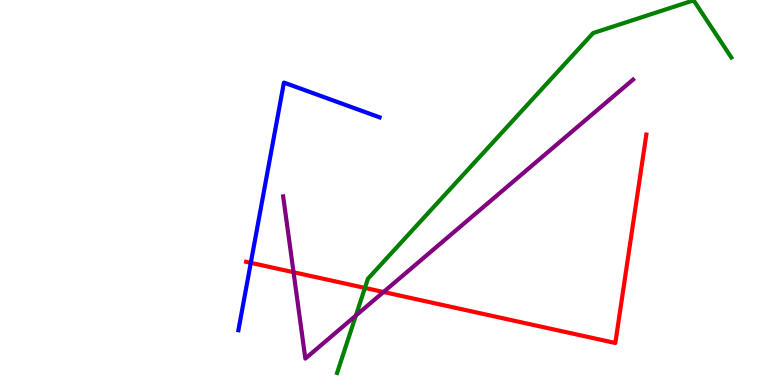[{'lines': ['blue', 'red'], 'intersections': [{'x': 3.24, 'y': 3.17}]}, {'lines': ['green', 'red'], 'intersections': [{'x': 4.71, 'y': 2.52}]}, {'lines': ['purple', 'red'], 'intersections': [{'x': 3.79, 'y': 2.93}, {'x': 4.95, 'y': 2.42}]}, {'lines': ['blue', 'green'], 'intersections': []}, {'lines': ['blue', 'purple'], 'intersections': []}, {'lines': ['green', 'purple'], 'intersections': [{'x': 4.59, 'y': 1.8}]}]